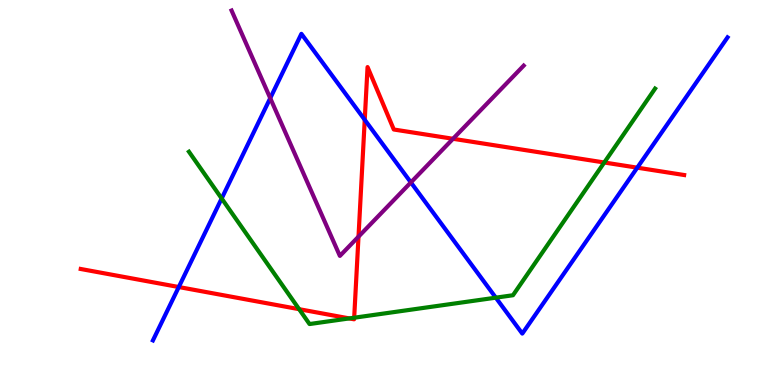[{'lines': ['blue', 'red'], 'intersections': [{'x': 2.31, 'y': 2.54}, {'x': 4.71, 'y': 6.89}, {'x': 8.22, 'y': 5.64}]}, {'lines': ['green', 'red'], 'intersections': [{'x': 3.86, 'y': 1.97}, {'x': 4.51, 'y': 1.73}, {'x': 4.57, 'y': 1.75}, {'x': 7.8, 'y': 5.78}]}, {'lines': ['purple', 'red'], 'intersections': [{'x': 4.63, 'y': 3.85}, {'x': 5.85, 'y': 6.4}]}, {'lines': ['blue', 'green'], 'intersections': [{'x': 2.86, 'y': 4.84}, {'x': 6.4, 'y': 2.27}]}, {'lines': ['blue', 'purple'], 'intersections': [{'x': 3.49, 'y': 7.45}, {'x': 5.3, 'y': 5.26}]}, {'lines': ['green', 'purple'], 'intersections': []}]